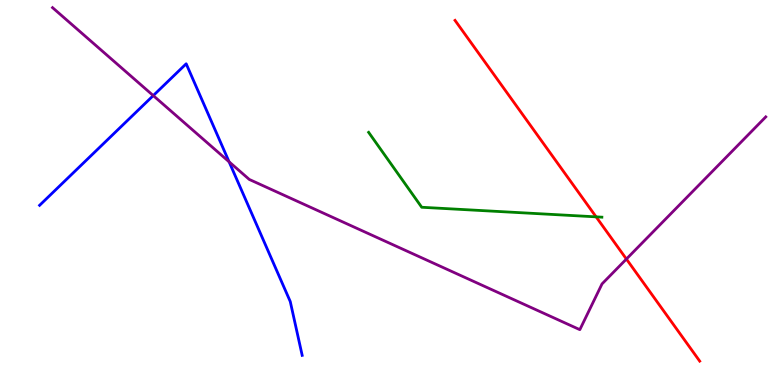[{'lines': ['blue', 'red'], 'intersections': []}, {'lines': ['green', 'red'], 'intersections': [{'x': 7.69, 'y': 4.37}]}, {'lines': ['purple', 'red'], 'intersections': [{'x': 8.08, 'y': 3.27}]}, {'lines': ['blue', 'green'], 'intersections': []}, {'lines': ['blue', 'purple'], 'intersections': [{'x': 1.98, 'y': 7.52}, {'x': 2.96, 'y': 5.8}]}, {'lines': ['green', 'purple'], 'intersections': []}]